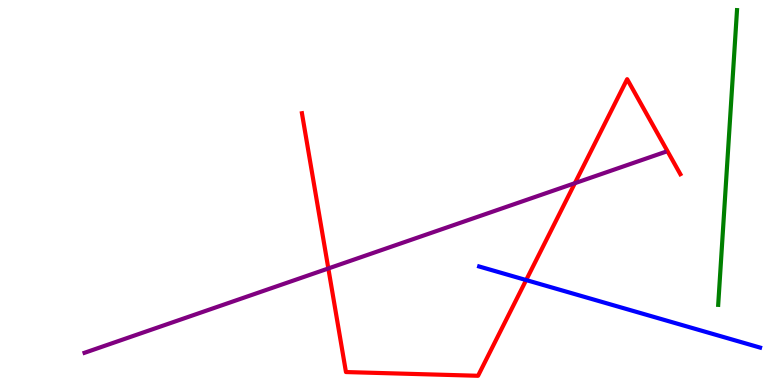[{'lines': ['blue', 'red'], 'intersections': [{'x': 6.79, 'y': 2.73}]}, {'lines': ['green', 'red'], 'intersections': []}, {'lines': ['purple', 'red'], 'intersections': [{'x': 4.24, 'y': 3.03}, {'x': 7.42, 'y': 5.24}]}, {'lines': ['blue', 'green'], 'intersections': []}, {'lines': ['blue', 'purple'], 'intersections': []}, {'lines': ['green', 'purple'], 'intersections': []}]